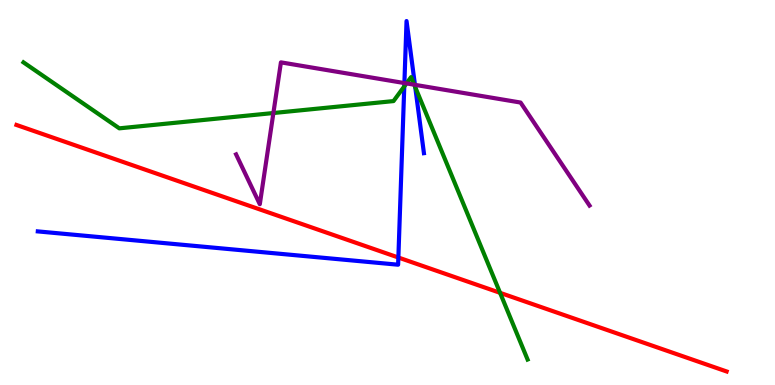[{'lines': ['blue', 'red'], 'intersections': [{'x': 5.14, 'y': 3.31}]}, {'lines': ['green', 'red'], 'intersections': [{'x': 6.45, 'y': 2.39}]}, {'lines': ['purple', 'red'], 'intersections': []}, {'lines': ['blue', 'green'], 'intersections': [{'x': 5.22, 'y': 7.76}, {'x': 5.36, 'y': 7.74}]}, {'lines': ['blue', 'purple'], 'intersections': [{'x': 5.22, 'y': 7.84}, {'x': 5.35, 'y': 7.8}]}, {'lines': ['green', 'purple'], 'intersections': [{'x': 3.53, 'y': 7.06}, {'x': 5.24, 'y': 7.83}, {'x': 5.35, 'y': 7.8}]}]